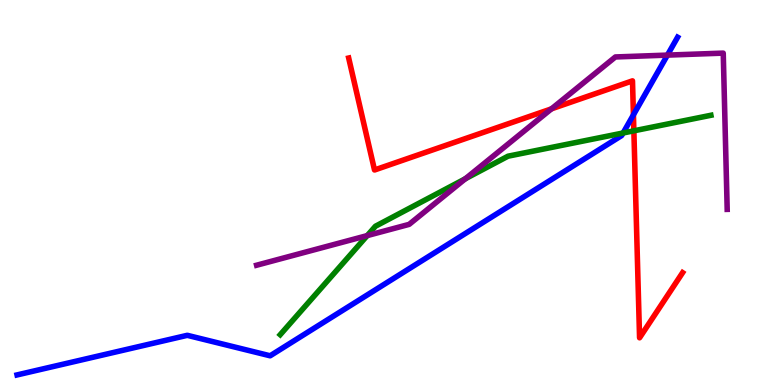[{'lines': ['blue', 'red'], 'intersections': [{'x': 8.17, 'y': 7.02}]}, {'lines': ['green', 'red'], 'intersections': [{'x': 8.18, 'y': 6.6}]}, {'lines': ['purple', 'red'], 'intersections': [{'x': 7.12, 'y': 7.17}]}, {'lines': ['blue', 'green'], 'intersections': [{'x': 8.04, 'y': 6.55}]}, {'lines': ['blue', 'purple'], 'intersections': [{'x': 8.61, 'y': 8.57}]}, {'lines': ['green', 'purple'], 'intersections': [{'x': 4.74, 'y': 3.88}, {'x': 6.0, 'y': 5.36}]}]